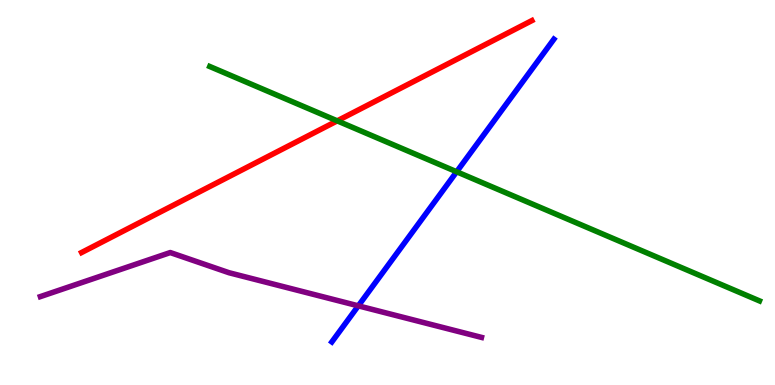[{'lines': ['blue', 'red'], 'intersections': []}, {'lines': ['green', 'red'], 'intersections': [{'x': 4.35, 'y': 6.86}]}, {'lines': ['purple', 'red'], 'intersections': []}, {'lines': ['blue', 'green'], 'intersections': [{'x': 5.89, 'y': 5.54}]}, {'lines': ['blue', 'purple'], 'intersections': [{'x': 4.62, 'y': 2.06}]}, {'lines': ['green', 'purple'], 'intersections': []}]